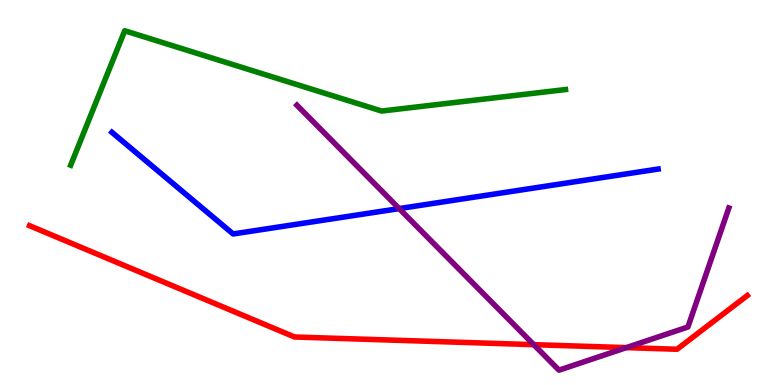[{'lines': ['blue', 'red'], 'intersections': []}, {'lines': ['green', 'red'], 'intersections': []}, {'lines': ['purple', 'red'], 'intersections': [{'x': 6.89, 'y': 1.05}, {'x': 8.08, 'y': 0.971}]}, {'lines': ['blue', 'green'], 'intersections': []}, {'lines': ['blue', 'purple'], 'intersections': [{'x': 5.15, 'y': 4.58}]}, {'lines': ['green', 'purple'], 'intersections': []}]